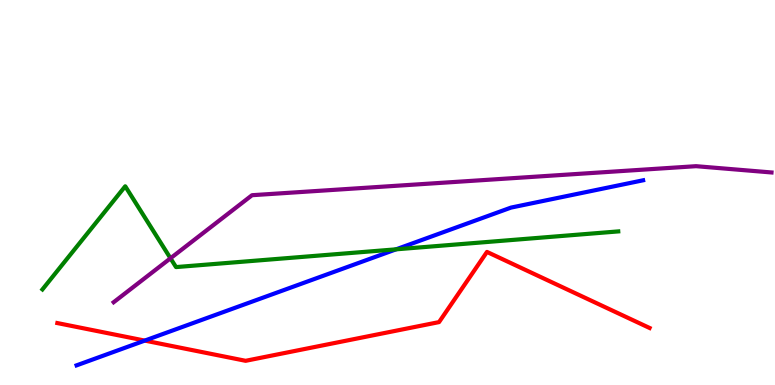[{'lines': ['blue', 'red'], 'intersections': [{'x': 1.87, 'y': 1.15}]}, {'lines': ['green', 'red'], 'intersections': []}, {'lines': ['purple', 'red'], 'intersections': []}, {'lines': ['blue', 'green'], 'intersections': [{'x': 5.11, 'y': 3.52}]}, {'lines': ['blue', 'purple'], 'intersections': []}, {'lines': ['green', 'purple'], 'intersections': [{'x': 2.2, 'y': 3.29}]}]